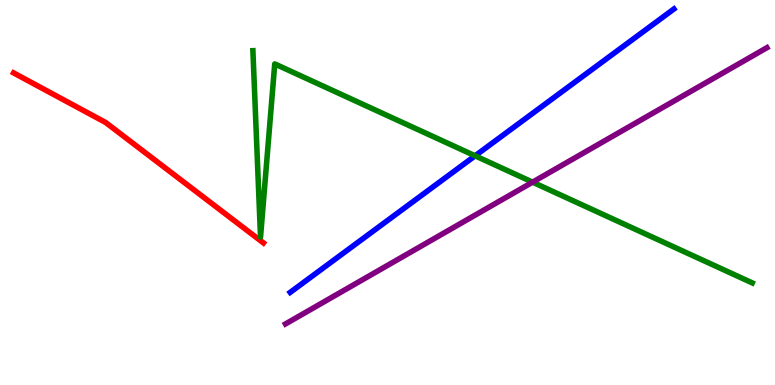[{'lines': ['blue', 'red'], 'intersections': []}, {'lines': ['green', 'red'], 'intersections': []}, {'lines': ['purple', 'red'], 'intersections': []}, {'lines': ['blue', 'green'], 'intersections': [{'x': 6.13, 'y': 5.95}]}, {'lines': ['blue', 'purple'], 'intersections': []}, {'lines': ['green', 'purple'], 'intersections': [{'x': 6.87, 'y': 5.27}]}]